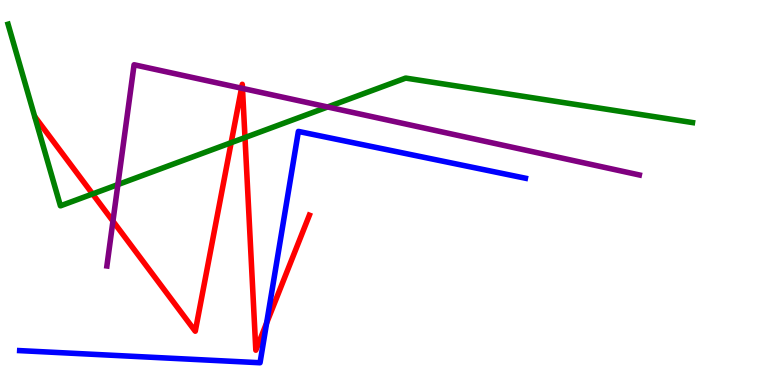[{'lines': ['blue', 'red'], 'intersections': [{'x': 3.44, 'y': 1.61}]}, {'lines': ['green', 'red'], 'intersections': [{'x': 1.19, 'y': 4.96}, {'x': 2.98, 'y': 6.29}, {'x': 3.16, 'y': 6.43}]}, {'lines': ['purple', 'red'], 'intersections': [{'x': 1.46, 'y': 4.26}, {'x': 3.12, 'y': 7.71}, {'x': 3.13, 'y': 7.7}]}, {'lines': ['blue', 'green'], 'intersections': []}, {'lines': ['blue', 'purple'], 'intersections': []}, {'lines': ['green', 'purple'], 'intersections': [{'x': 1.52, 'y': 5.21}, {'x': 4.23, 'y': 7.22}]}]